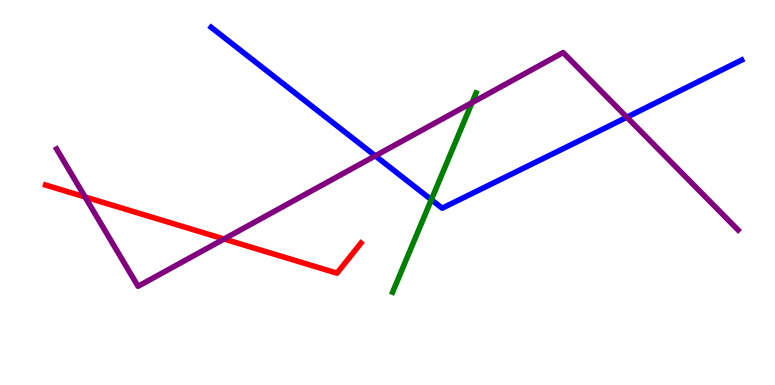[{'lines': ['blue', 'red'], 'intersections': []}, {'lines': ['green', 'red'], 'intersections': []}, {'lines': ['purple', 'red'], 'intersections': [{'x': 1.1, 'y': 4.88}, {'x': 2.89, 'y': 3.79}]}, {'lines': ['blue', 'green'], 'intersections': [{'x': 5.57, 'y': 4.81}]}, {'lines': ['blue', 'purple'], 'intersections': [{'x': 4.84, 'y': 5.95}, {'x': 8.09, 'y': 6.96}]}, {'lines': ['green', 'purple'], 'intersections': [{'x': 6.09, 'y': 7.33}]}]